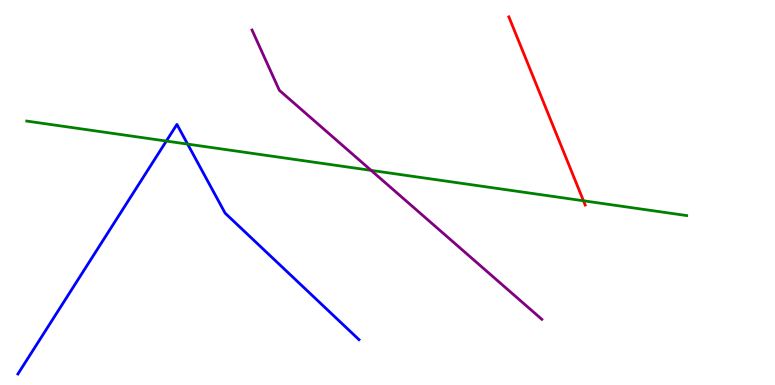[{'lines': ['blue', 'red'], 'intersections': []}, {'lines': ['green', 'red'], 'intersections': [{'x': 7.53, 'y': 4.78}]}, {'lines': ['purple', 'red'], 'intersections': []}, {'lines': ['blue', 'green'], 'intersections': [{'x': 2.15, 'y': 6.34}, {'x': 2.42, 'y': 6.26}]}, {'lines': ['blue', 'purple'], 'intersections': []}, {'lines': ['green', 'purple'], 'intersections': [{'x': 4.79, 'y': 5.57}]}]